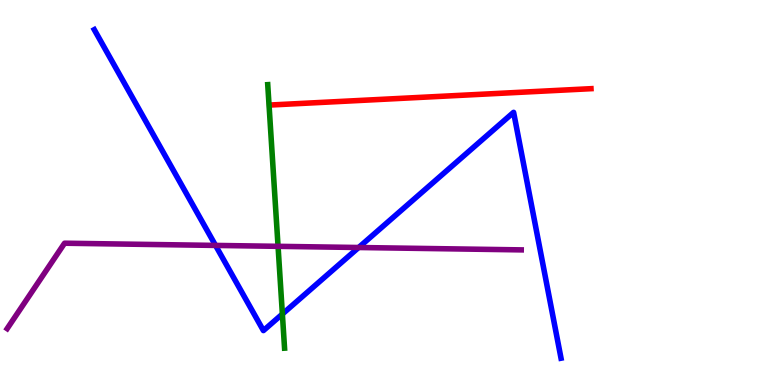[{'lines': ['blue', 'red'], 'intersections': []}, {'lines': ['green', 'red'], 'intersections': []}, {'lines': ['purple', 'red'], 'intersections': []}, {'lines': ['blue', 'green'], 'intersections': [{'x': 3.64, 'y': 1.84}]}, {'lines': ['blue', 'purple'], 'intersections': [{'x': 2.78, 'y': 3.63}, {'x': 4.63, 'y': 3.57}]}, {'lines': ['green', 'purple'], 'intersections': [{'x': 3.59, 'y': 3.6}]}]